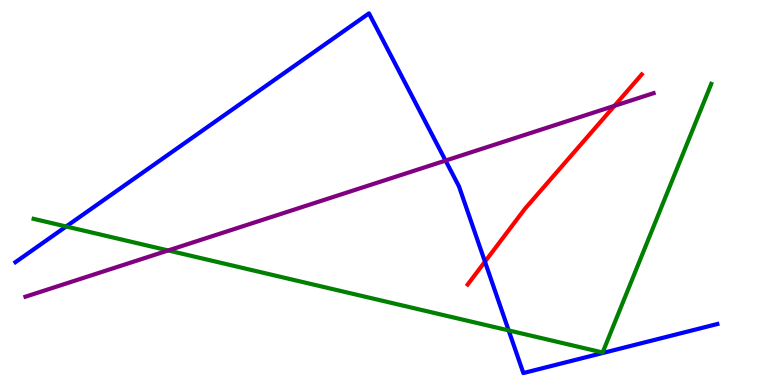[{'lines': ['blue', 'red'], 'intersections': [{'x': 6.26, 'y': 3.2}]}, {'lines': ['green', 'red'], 'intersections': []}, {'lines': ['purple', 'red'], 'intersections': [{'x': 7.93, 'y': 7.25}]}, {'lines': ['blue', 'green'], 'intersections': [{'x': 0.853, 'y': 4.12}, {'x': 6.56, 'y': 1.42}]}, {'lines': ['blue', 'purple'], 'intersections': [{'x': 5.75, 'y': 5.83}]}, {'lines': ['green', 'purple'], 'intersections': [{'x': 2.17, 'y': 3.49}]}]